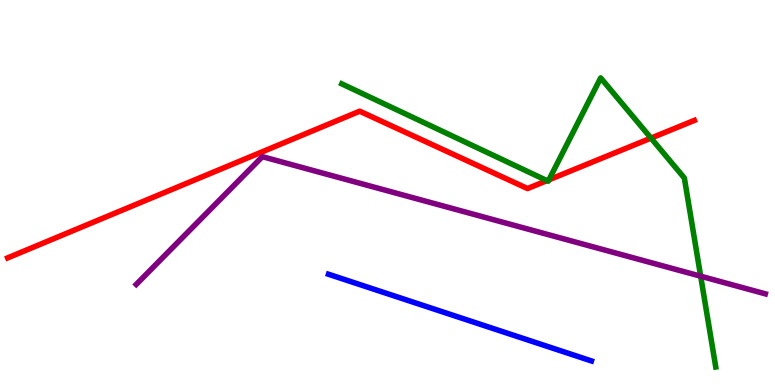[{'lines': ['blue', 'red'], 'intersections': []}, {'lines': ['green', 'red'], 'intersections': [{'x': 7.06, 'y': 5.31}, {'x': 7.08, 'y': 5.33}, {'x': 8.4, 'y': 6.41}]}, {'lines': ['purple', 'red'], 'intersections': []}, {'lines': ['blue', 'green'], 'intersections': []}, {'lines': ['blue', 'purple'], 'intersections': []}, {'lines': ['green', 'purple'], 'intersections': [{'x': 9.04, 'y': 2.83}]}]